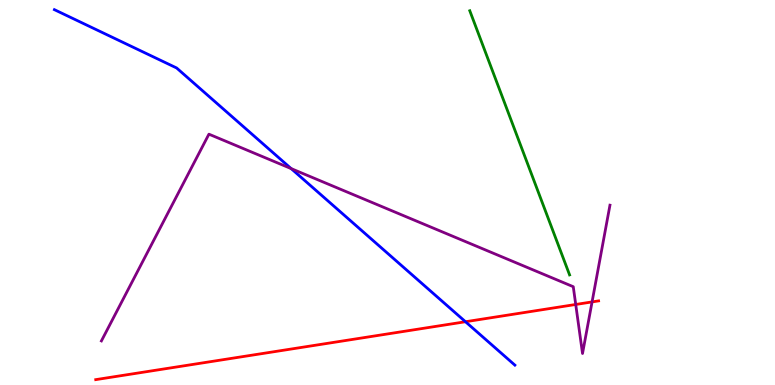[{'lines': ['blue', 'red'], 'intersections': [{'x': 6.01, 'y': 1.64}]}, {'lines': ['green', 'red'], 'intersections': []}, {'lines': ['purple', 'red'], 'intersections': [{'x': 7.43, 'y': 2.09}, {'x': 7.64, 'y': 2.16}]}, {'lines': ['blue', 'green'], 'intersections': []}, {'lines': ['blue', 'purple'], 'intersections': [{'x': 3.76, 'y': 5.62}]}, {'lines': ['green', 'purple'], 'intersections': []}]